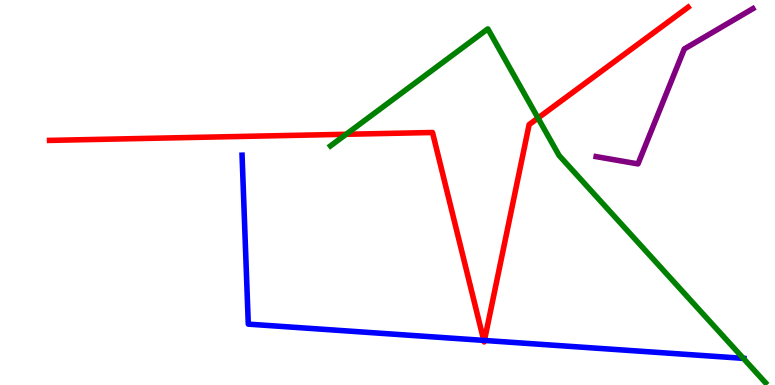[{'lines': ['blue', 'red'], 'intersections': [{'x': 6.24, 'y': 1.16}, {'x': 6.25, 'y': 1.16}]}, {'lines': ['green', 'red'], 'intersections': [{'x': 4.47, 'y': 6.51}, {'x': 6.94, 'y': 6.93}]}, {'lines': ['purple', 'red'], 'intersections': []}, {'lines': ['blue', 'green'], 'intersections': [{'x': 9.59, 'y': 0.692}]}, {'lines': ['blue', 'purple'], 'intersections': []}, {'lines': ['green', 'purple'], 'intersections': []}]